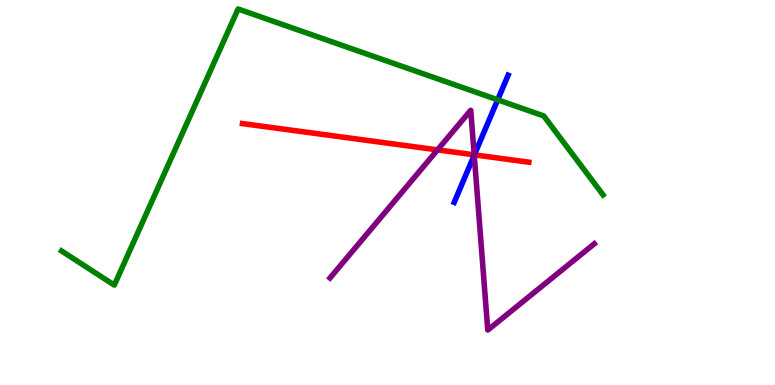[{'lines': ['blue', 'red'], 'intersections': [{'x': 6.12, 'y': 5.98}]}, {'lines': ['green', 'red'], 'intersections': []}, {'lines': ['purple', 'red'], 'intersections': [{'x': 5.65, 'y': 6.11}, {'x': 6.12, 'y': 5.98}]}, {'lines': ['blue', 'green'], 'intersections': [{'x': 6.42, 'y': 7.41}]}, {'lines': ['blue', 'purple'], 'intersections': [{'x': 6.12, 'y': 5.97}]}, {'lines': ['green', 'purple'], 'intersections': []}]